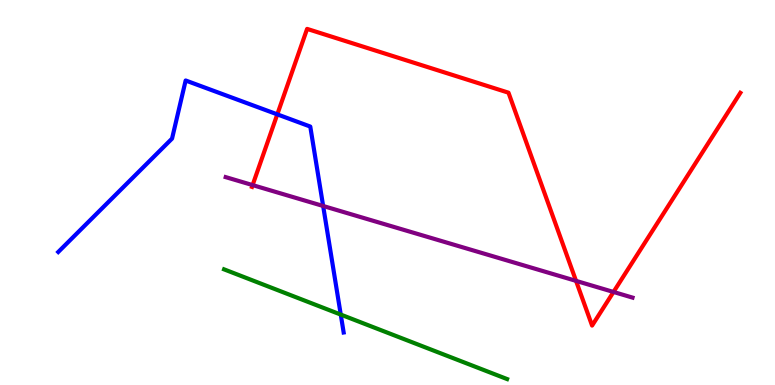[{'lines': ['blue', 'red'], 'intersections': [{'x': 3.58, 'y': 7.03}]}, {'lines': ['green', 'red'], 'intersections': []}, {'lines': ['purple', 'red'], 'intersections': [{'x': 3.26, 'y': 5.19}, {'x': 7.43, 'y': 2.7}, {'x': 7.92, 'y': 2.42}]}, {'lines': ['blue', 'green'], 'intersections': [{'x': 4.4, 'y': 1.83}]}, {'lines': ['blue', 'purple'], 'intersections': [{'x': 4.17, 'y': 4.65}]}, {'lines': ['green', 'purple'], 'intersections': []}]